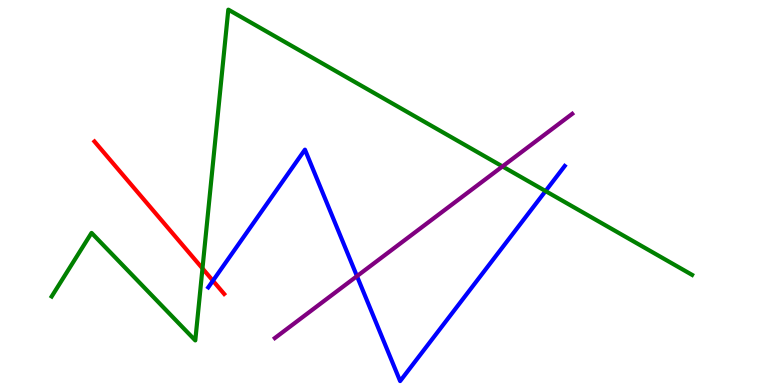[{'lines': ['blue', 'red'], 'intersections': [{'x': 2.75, 'y': 2.71}]}, {'lines': ['green', 'red'], 'intersections': [{'x': 2.61, 'y': 3.03}]}, {'lines': ['purple', 'red'], 'intersections': []}, {'lines': ['blue', 'green'], 'intersections': [{'x': 7.04, 'y': 5.04}]}, {'lines': ['blue', 'purple'], 'intersections': [{'x': 4.61, 'y': 2.83}]}, {'lines': ['green', 'purple'], 'intersections': [{'x': 6.48, 'y': 5.68}]}]